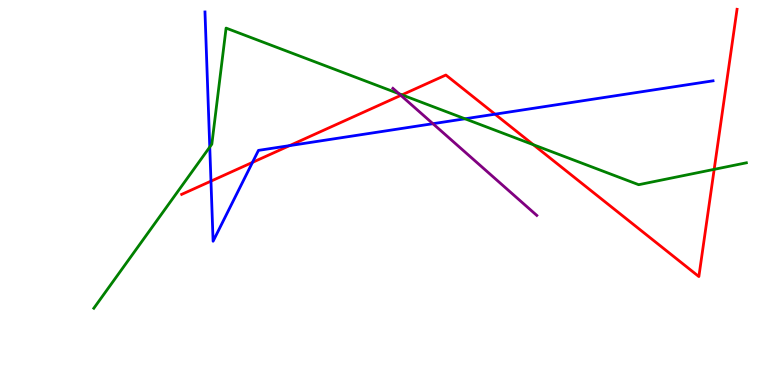[{'lines': ['blue', 'red'], 'intersections': [{'x': 2.72, 'y': 5.3}, {'x': 3.26, 'y': 5.78}, {'x': 3.74, 'y': 6.22}, {'x': 6.39, 'y': 7.03}]}, {'lines': ['green', 'red'], 'intersections': [{'x': 5.19, 'y': 7.54}, {'x': 6.88, 'y': 6.24}, {'x': 9.22, 'y': 5.6}]}, {'lines': ['purple', 'red'], 'intersections': [{'x': 5.17, 'y': 7.52}]}, {'lines': ['blue', 'green'], 'intersections': [{'x': 2.71, 'y': 6.18}, {'x': 6.0, 'y': 6.91}]}, {'lines': ['blue', 'purple'], 'intersections': [{'x': 5.59, 'y': 6.79}]}, {'lines': ['green', 'purple'], 'intersections': [{'x': 5.15, 'y': 7.57}]}]